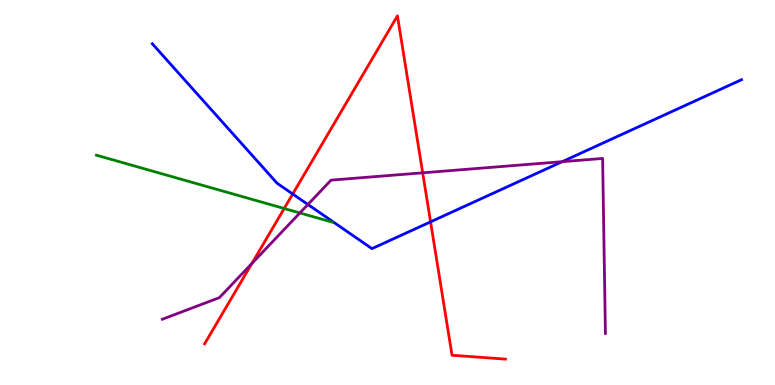[{'lines': ['blue', 'red'], 'intersections': [{'x': 3.78, 'y': 4.96}, {'x': 5.56, 'y': 4.24}]}, {'lines': ['green', 'red'], 'intersections': [{'x': 3.67, 'y': 4.58}]}, {'lines': ['purple', 'red'], 'intersections': [{'x': 3.25, 'y': 3.16}, {'x': 5.45, 'y': 5.51}]}, {'lines': ['blue', 'green'], 'intersections': []}, {'lines': ['blue', 'purple'], 'intersections': [{'x': 3.97, 'y': 4.69}, {'x': 7.25, 'y': 5.8}]}, {'lines': ['green', 'purple'], 'intersections': [{'x': 3.87, 'y': 4.47}]}]